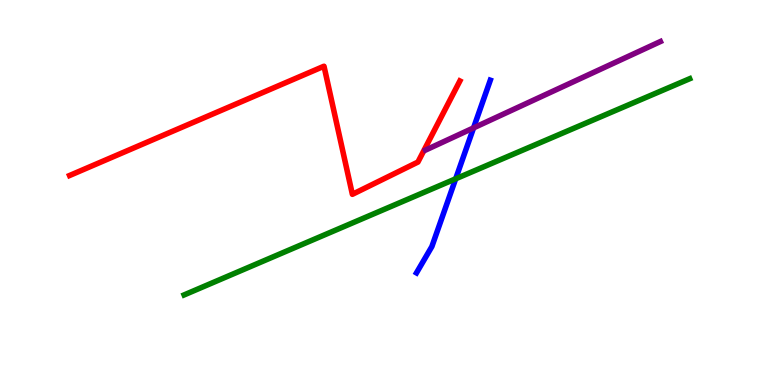[{'lines': ['blue', 'red'], 'intersections': []}, {'lines': ['green', 'red'], 'intersections': []}, {'lines': ['purple', 'red'], 'intersections': []}, {'lines': ['blue', 'green'], 'intersections': [{'x': 5.88, 'y': 5.36}]}, {'lines': ['blue', 'purple'], 'intersections': [{'x': 6.11, 'y': 6.68}]}, {'lines': ['green', 'purple'], 'intersections': []}]